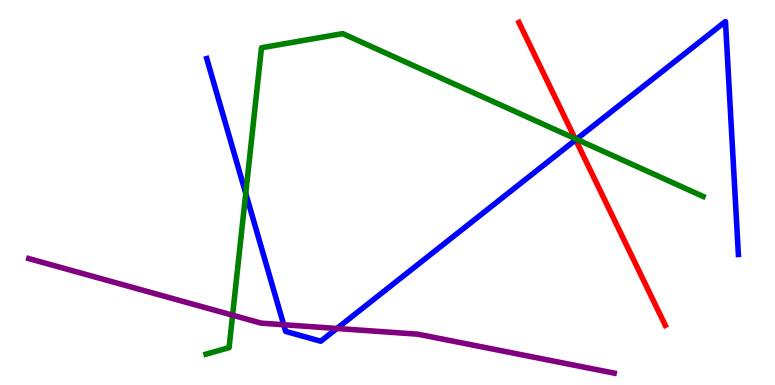[{'lines': ['blue', 'red'], 'intersections': [{'x': 7.43, 'y': 6.37}]}, {'lines': ['green', 'red'], 'intersections': [{'x': 7.42, 'y': 6.4}]}, {'lines': ['purple', 'red'], 'intersections': []}, {'lines': ['blue', 'green'], 'intersections': [{'x': 3.17, 'y': 4.98}, {'x': 7.44, 'y': 6.38}]}, {'lines': ['blue', 'purple'], 'intersections': [{'x': 3.66, 'y': 1.57}, {'x': 4.35, 'y': 1.47}]}, {'lines': ['green', 'purple'], 'intersections': [{'x': 3.0, 'y': 1.81}]}]